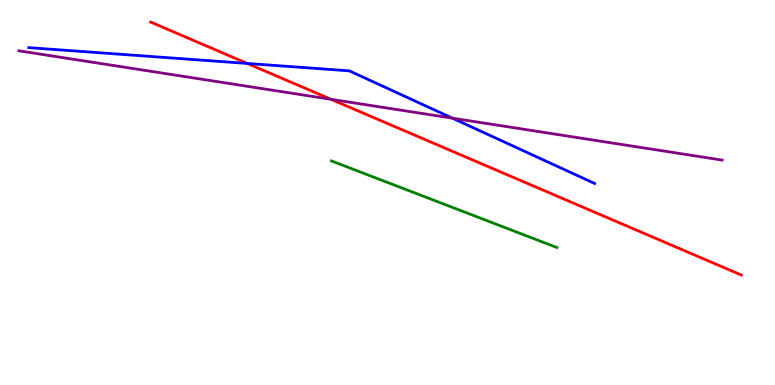[{'lines': ['blue', 'red'], 'intersections': [{'x': 3.19, 'y': 8.35}]}, {'lines': ['green', 'red'], 'intersections': []}, {'lines': ['purple', 'red'], 'intersections': [{'x': 4.27, 'y': 7.42}]}, {'lines': ['blue', 'green'], 'intersections': []}, {'lines': ['blue', 'purple'], 'intersections': [{'x': 5.84, 'y': 6.93}]}, {'lines': ['green', 'purple'], 'intersections': []}]